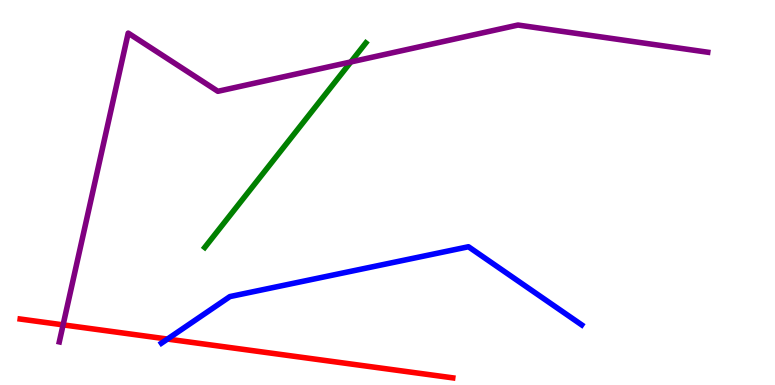[{'lines': ['blue', 'red'], 'intersections': [{'x': 2.16, 'y': 1.19}]}, {'lines': ['green', 'red'], 'intersections': []}, {'lines': ['purple', 'red'], 'intersections': [{'x': 0.814, 'y': 1.56}]}, {'lines': ['blue', 'green'], 'intersections': []}, {'lines': ['blue', 'purple'], 'intersections': []}, {'lines': ['green', 'purple'], 'intersections': [{'x': 4.53, 'y': 8.39}]}]